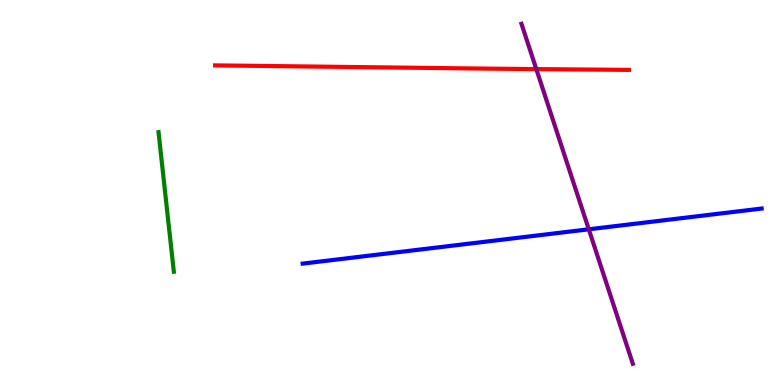[{'lines': ['blue', 'red'], 'intersections': []}, {'lines': ['green', 'red'], 'intersections': []}, {'lines': ['purple', 'red'], 'intersections': [{'x': 6.92, 'y': 8.21}]}, {'lines': ['blue', 'green'], 'intersections': []}, {'lines': ['blue', 'purple'], 'intersections': [{'x': 7.6, 'y': 4.04}]}, {'lines': ['green', 'purple'], 'intersections': []}]